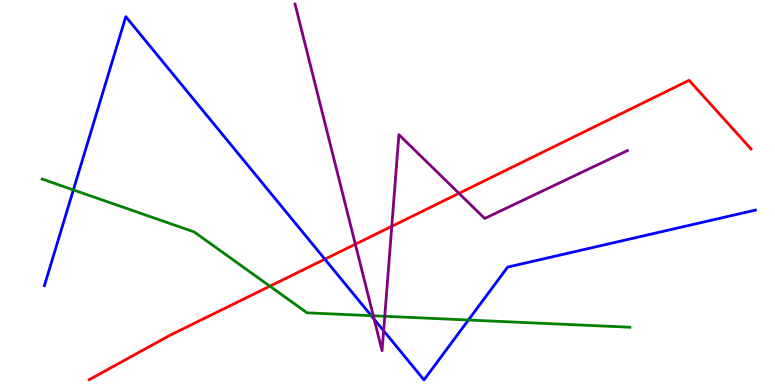[{'lines': ['blue', 'red'], 'intersections': [{'x': 4.19, 'y': 3.27}]}, {'lines': ['green', 'red'], 'intersections': [{'x': 3.48, 'y': 2.57}]}, {'lines': ['purple', 'red'], 'intersections': [{'x': 4.59, 'y': 3.66}, {'x': 5.06, 'y': 4.12}, {'x': 5.92, 'y': 4.98}]}, {'lines': ['blue', 'green'], 'intersections': [{'x': 0.947, 'y': 5.07}, {'x': 4.79, 'y': 1.8}, {'x': 6.04, 'y': 1.69}]}, {'lines': ['blue', 'purple'], 'intersections': [{'x': 4.83, 'y': 1.71}, {'x': 4.95, 'y': 1.41}]}, {'lines': ['green', 'purple'], 'intersections': [{'x': 4.82, 'y': 1.8}, {'x': 4.96, 'y': 1.78}]}]